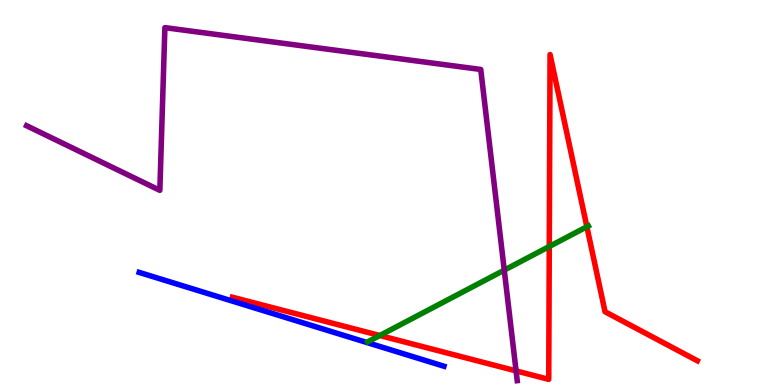[{'lines': ['blue', 'red'], 'intersections': []}, {'lines': ['green', 'red'], 'intersections': [{'x': 4.9, 'y': 1.29}, {'x': 7.09, 'y': 3.6}, {'x': 7.57, 'y': 4.11}]}, {'lines': ['purple', 'red'], 'intersections': [{'x': 6.66, 'y': 0.366}]}, {'lines': ['blue', 'green'], 'intersections': []}, {'lines': ['blue', 'purple'], 'intersections': []}, {'lines': ['green', 'purple'], 'intersections': [{'x': 6.51, 'y': 2.98}]}]